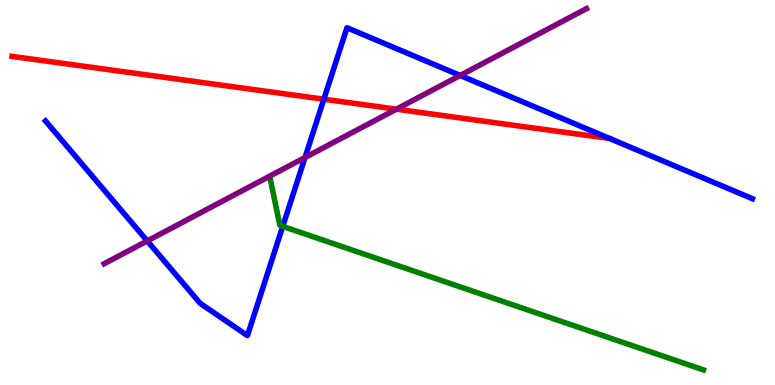[{'lines': ['blue', 'red'], 'intersections': [{'x': 4.18, 'y': 7.42}]}, {'lines': ['green', 'red'], 'intersections': []}, {'lines': ['purple', 'red'], 'intersections': [{'x': 5.11, 'y': 7.16}]}, {'lines': ['blue', 'green'], 'intersections': [{'x': 3.65, 'y': 4.12}]}, {'lines': ['blue', 'purple'], 'intersections': [{'x': 1.9, 'y': 3.74}, {'x': 3.94, 'y': 5.91}, {'x': 5.94, 'y': 8.04}]}, {'lines': ['green', 'purple'], 'intersections': []}]